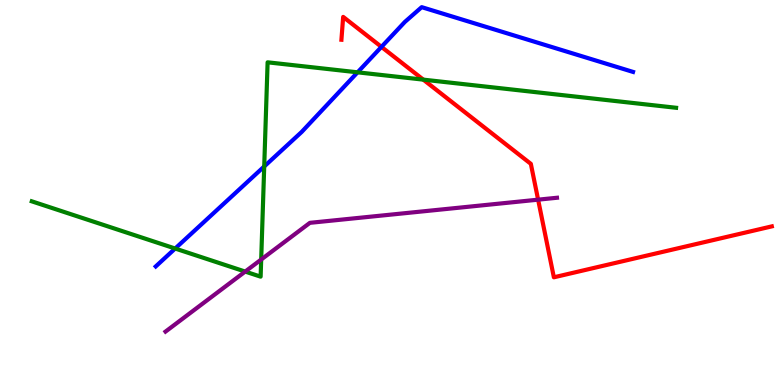[{'lines': ['blue', 'red'], 'intersections': [{'x': 4.92, 'y': 8.78}]}, {'lines': ['green', 'red'], 'intersections': [{'x': 5.46, 'y': 7.93}]}, {'lines': ['purple', 'red'], 'intersections': [{'x': 6.94, 'y': 4.81}]}, {'lines': ['blue', 'green'], 'intersections': [{'x': 2.26, 'y': 3.54}, {'x': 3.41, 'y': 5.68}, {'x': 4.61, 'y': 8.12}]}, {'lines': ['blue', 'purple'], 'intersections': []}, {'lines': ['green', 'purple'], 'intersections': [{'x': 3.16, 'y': 2.95}, {'x': 3.37, 'y': 3.26}]}]